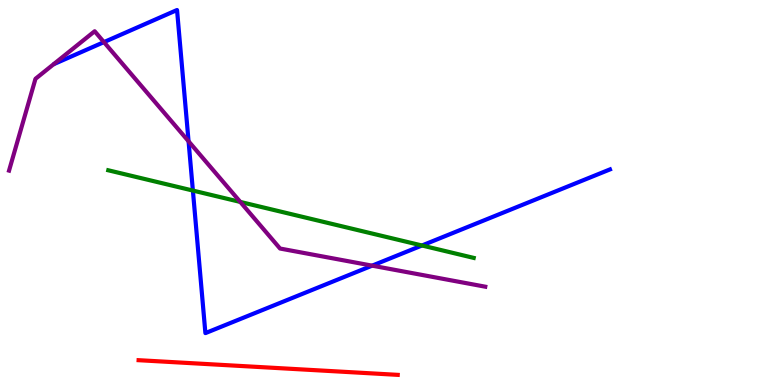[{'lines': ['blue', 'red'], 'intersections': []}, {'lines': ['green', 'red'], 'intersections': []}, {'lines': ['purple', 'red'], 'intersections': []}, {'lines': ['blue', 'green'], 'intersections': [{'x': 2.49, 'y': 5.05}, {'x': 5.44, 'y': 3.62}]}, {'lines': ['blue', 'purple'], 'intersections': [{'x': 1.34, 'y': 8.91}, {'x': 2.43, 'y': 6.33}, {'x': 4.8, 'y': 3.1}]}, {'lines': ['green', 'purple'], 'intersections': [{'x': 3.1, 'y': 4.76}]}]